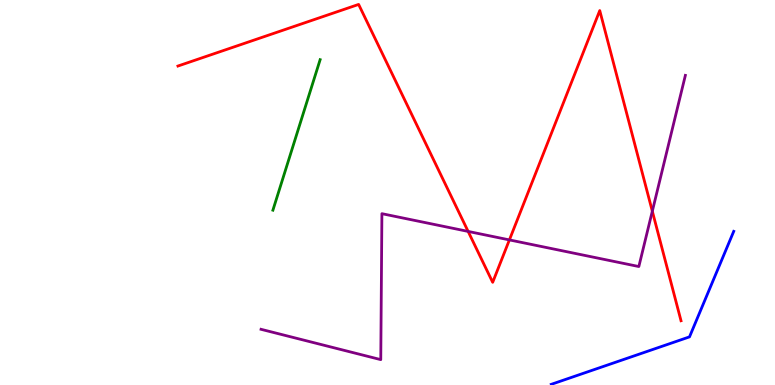[{'lines': ['blue', 'red'], 'intersections': []}, {'lines': ['green', 'red'], 'intersections': []}, {'lines': ['purple', 'red'], 'intersections': [{'x': 6.04, 'y': 3.99}, {'x': 6.57, 'y': 3.77}, {'x': 8.42, 'y': 4.51}]}, {'lines': ['blue', 'green'], 'intersections': []}, {'lines': ['blue', 'purple'], 'intersections': []}, {'lines': ['green', 'purple'], 'intersections': []}]